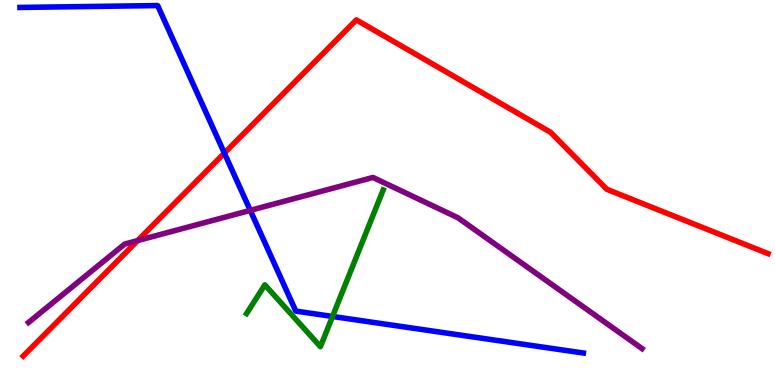[{'lines': ['blue', 'red'], 'intersections': [{'x': 2.9, 'y': 6.02}]}, {'lines': ['green', 'red'], 'intersections': []}, {'lines': ['purple', 'red'], 'intersections': [{'x': 1.78, 'y': 3.75}]}, {'lines': ['blue', 'green'], 'intersections': [{'x': 4.29, 'y': 1.78}]}, {'lines': ['blue', 'purple'], 'intersections': [{'x': 3.23, 'y': 4.54}]}, {'lines': ['green', 'purple'], 'intersections': []}]